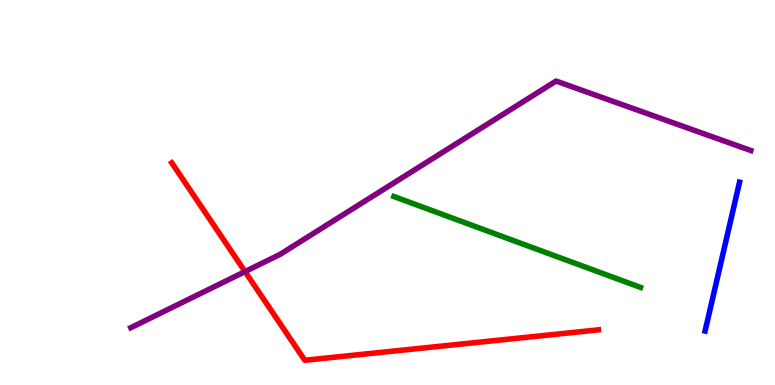[{'lines': ['blue', 'red'], 'intersections': []}, {'lines': ['green', 'red'], 'intersections': []}, {'lines': ['purple', 'red'], 'intersections': [{'x': 3.16, 'y': 2.95}]}, {'lines': ['blue', 'green'], 'intersections': []}, {'lines': ['blue', 'purple'], 'intersections': []}, {'lines': ['green', 'purple'], 'intersections': []}]